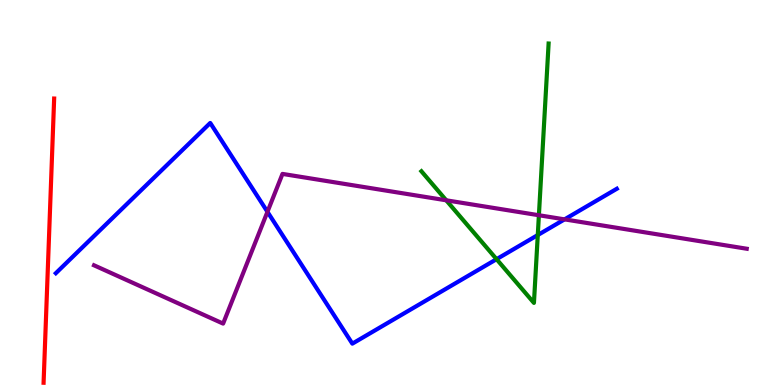[{'lines': ['blue', 'red'], 'intersections': []}, {'lines': ['green', 'red'], 'intersections': []}, {'lines': ['purple', 'red'], 'intersections': []}, {'lines': ['blue', 'green'], 'intersections': [{'x': 6.41, 'y': 3.27}, {'x': 6.94, 'y': 3.89}]}, {'lines': ['blue', 'purple'], 'intersections': [{'x': 3.45, 'y': 4.5}, {'x': 7.28, 'y': 4.3}]}, {'lines': ['green', 'purple'], 'intersections': [{'x': 5.76, 'y': 4.8}, {'x': 6.95, 'y': 4.41}]}]